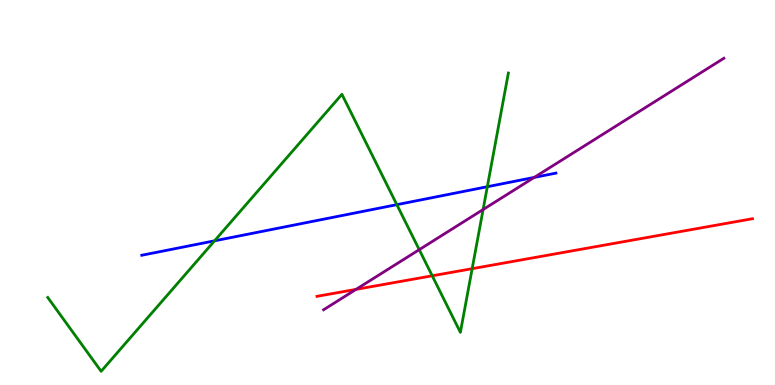[{'lines': ['blue', 'red'], 'intersections': []}, {'lines': ['green', 'red'], 'intersections': [{'x': 5.58, 'y': 2.84}, {'x': 6.09, 'y': 3.02}]}, {'lines': ['purple', 'red'], 'intersections': [{'x': 4.59, 'y': 2.48}]}, {'lines': ['blue', 'green'], 'intersections': [{'x': 2.77, 'y': 3.74}, {'x': 5.12, 'y': 4.68}, {'x': 6.29, 'y': 5.15}]}, {'lines': ['blue', 'purple'], 'intersections': [{'x': 6.89, 'y': 5.39}]}, {'lines': ['green', 'purple'], 'intersections': [{'x': 5.41, 'y': 3.52}, {'x': 6.23, 'y': 4.56}]}]